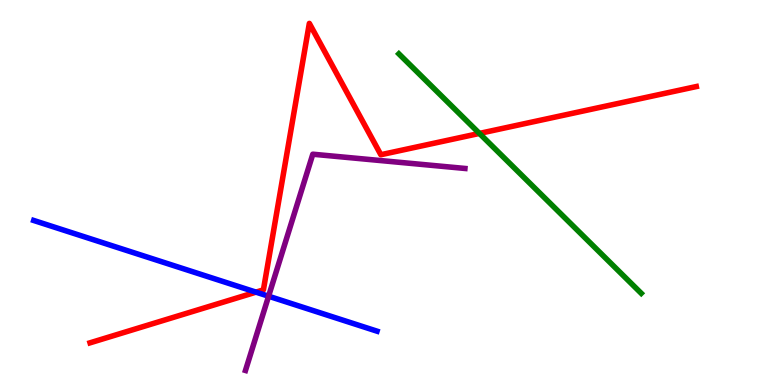[{'lines': ['blue', 'red'], 'intersections': [{'x': 3.3, 'y': 2.41}]}, {'lines': ['green', 'red'], 'intersections': [{'x': 6.19, 'y': 6.53}]}, {'lines': ['purple', 'red'], 'intersections': []}, {'lines': ['blue', 'green'], 'intersections': []}, {'lines': ['blue', 'purple'], 'intersections': [{'x': 3.47, 'y': 2.31}]}, {'lines': ['green', 'purple'], 'intersections': []}]